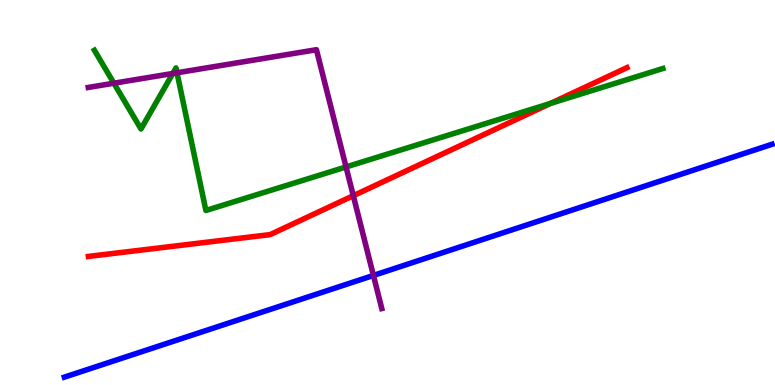[{'lines': ['blue', 'red'], 'intersections': []}, {'lines': ['green', 'red'], 'intersections': [{'x': 7.1, 'y': 7.31}]}, {'lines': ['purple', 'red'], 'intersections': [{'x': 4.56, 'y': 4.92}]}, {'lines': ['blue', 'green'], 'intersections': []}, {'lines': ['blue', 'purple'], 'intersections': [{'x': 4.82, 'y': 2.85}]}, {'lines': ['green', 'purple'], 'intersections': [{'x': 1.47, 'y': 7.84}, {'x': 2.23, 'y': 8.09}, {'x': 2.28, 'y': 8.11}, {'x': 4.46, 'y': 5.66}]}]